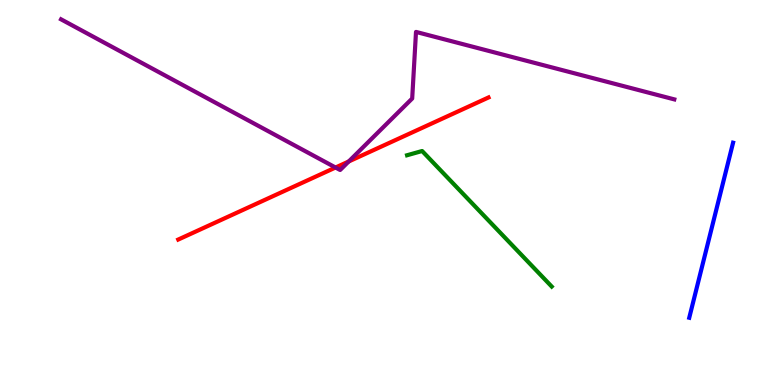[{'lines': ['blue', 'red'], 'intersections': []}, {'lines': ['green', 'red'], 'intersections': []}, {'lines': ['purple', 'red'], 'intersections': [{'x': 4.33, 'y': 5.65}, {'x': 4.5, 'y': 5.81}]}, {'lines': ['blue', 'green'], 'intersections': []}, {'lines': ['blue', 'purple'], 'intersections': []}, {'lines': ['green', 'purple'], 'intersections': []}]